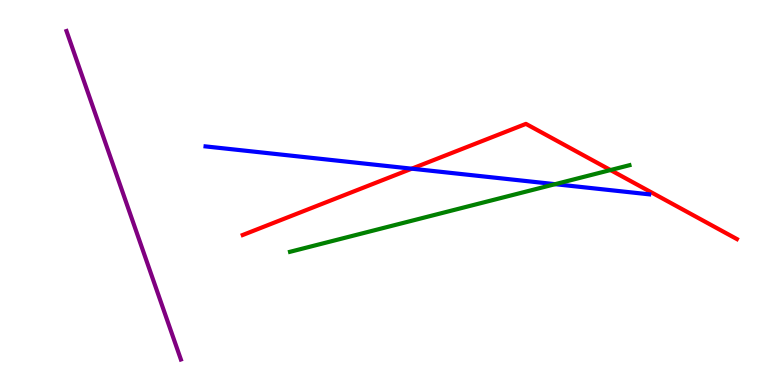[{'lines': ['blue', 'red'], 'intersections': [{'x': 5.31, 'y': 5.62}]}, {'lines': ['green', 'red'], 'intersections': [{'x': 7.88, 'y': 5.58}]}, {'lines': ['purple', 'red'], 'intersections': []}, {'lines': ['blue', 'green'], 'intersections': [{'x': 7.16, 'y': 5.22}]}, {'lines': ['blue', 'purple'], 'intersections': []}, {'lines': ['green', 'purple'], 'intersections': []}]